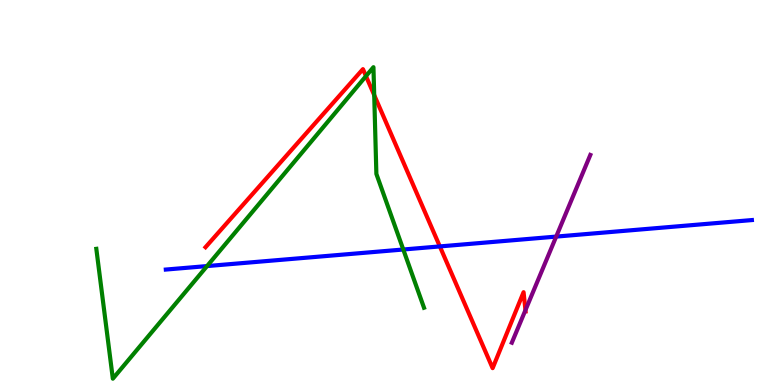[{'lines': ['blue', 'red'], 'intersections': [{'x': 5.68, 'y': 3.6}]}, {'lines': ['green', 'red'], 'intersections': [{'x': 4.72, 'y': 8.02}, {'x': 4.83, 'y': 7.53}]}, {'lines': ['purple', 'red'], 'intersections': [{'x': 6.78, 'y': 1.94}]}, {'lines': ['blue', 'green'], 'intersections': [{'x': 2.67, 'y': 3.09}, {'x': 5.2, 'y': 3.52}]}, {'lines': ['blue', 'purple'], 'intersections': [{'x': 7.18, 'y': 3.85}]}, {'lines': ['green', 'purple'], 'intersections': []}]